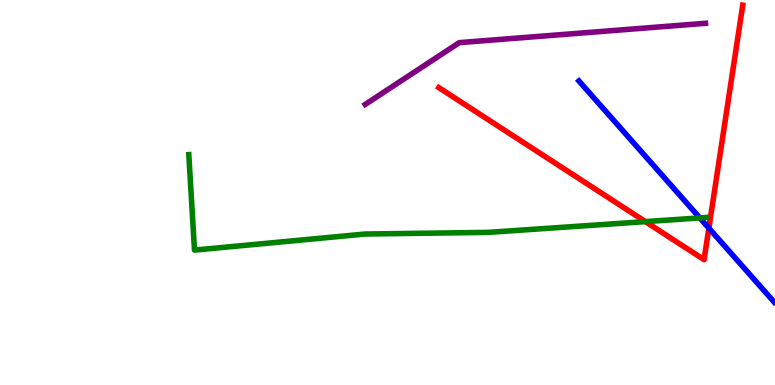[{'lines': ['blue', 'red'], 'intersections': [{'x': 9.15, 'y': 4.07}]}, {'lines': ['green', 'red'], 'intersections': [{'x': 8.33, 'y': 4.24}]}, {'lines': ['purple', 'red'], 'intersections': []}, {'lines': ['blue', 'green'], 'intersections': [{'x': 9.03, 'y': 4.34}]}, {'lines': ['blue', 'purple'], 'intersections': []}, {'lines': ['green', 'purple'], 'intersections': []}]